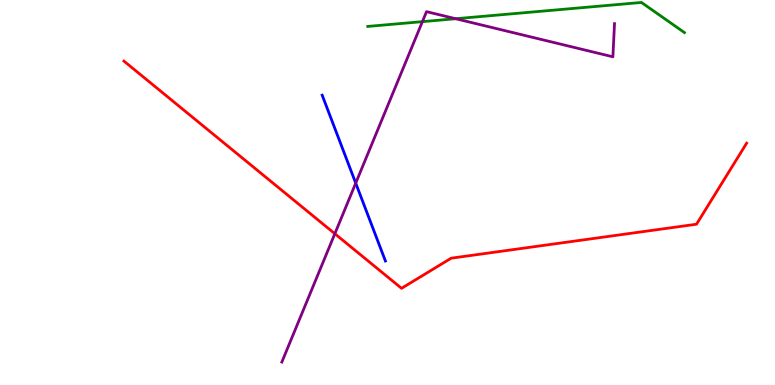[{'lines': ['blue', 'red'], 'intersections': []}, {'lines': ['green', 'red'], 'intersections': []}, {'lines': ['purple', 'red'], 'intersections': [{'x': 4.32, 'y': 3.93}]}, {'lines': ['blue', 'green'], 'intersections': []}, {'lines': ['blue', 'purple'], 'intersections': [{'x': 4.59, 'y': 5.24}]}, {'lines': ['green', 'purple'], 'intersections': [{'x': 5.45, 'y': 9.44}, {'x': 5.88, 'y': 9.51}]}]